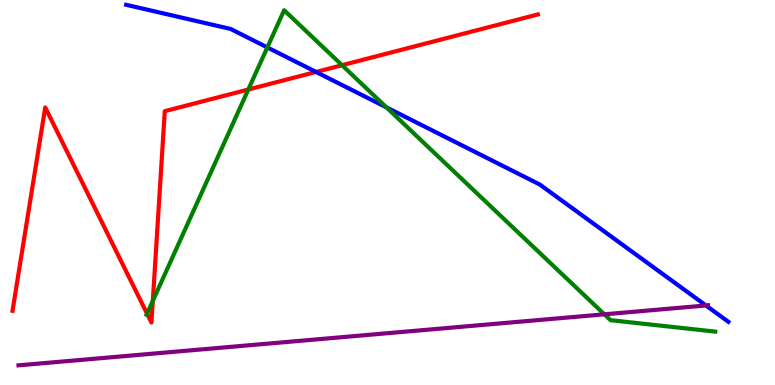[{'lines': ['blue', 'red'], 'intersections': [{'x': 4.08, 'y': 8.13}]}, {'lines': ['green', 'red'], 'intersections': [{'x': 1.9, 'y': 1.85}, {'x': 1.97, 'y': 2.18}, {'x': 3.2, 'y': 7.68}, {'x': 4.41, 'y': 8.31}]}, {'lines': ['purple', 'red'], 'intersections': []}, {'lines': ['blue', 'green'], 'intersections': [{'x': 3.45, 'y': 8.77}, {'x': 4.99, 'y': 7.21}]}, {'lines': ['blue', 'purple'], 'intersections': [{'x': 9.11, 'y': 2.07}]}, {'lines': ['green', 'purple'], 'intersections': [{'x': 7.8, 'y': 1.84}]}]